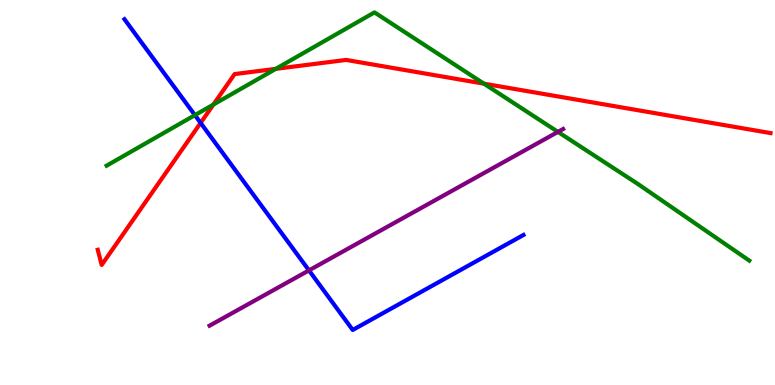[{'lines': ['blue', 'red'], 'intersections': [{'x': 2.59, 'y': 6.81}]}, {'lines': ['green', 'red'], 'intersections': [{'x': 2.75, 'y': 7.28}, {'x': 3.56, 'y': 8.21}, {'x': 6.24, 'y': 7.83}]}, {'lines': ['purple', 'red'], 'intersections': []}, {'lines': ['blue', 'green'], 'intersections': [{'x': 2.52, 'y': 7.01}]}, {'lines': ['blue', 'purple'], 'intersections': [{'x': 3.99, 'y': 2.98}]}, {'lines': ['green', 'purple'], 'intersections': [{'x': 7.2, 'y': 6.57}]}]